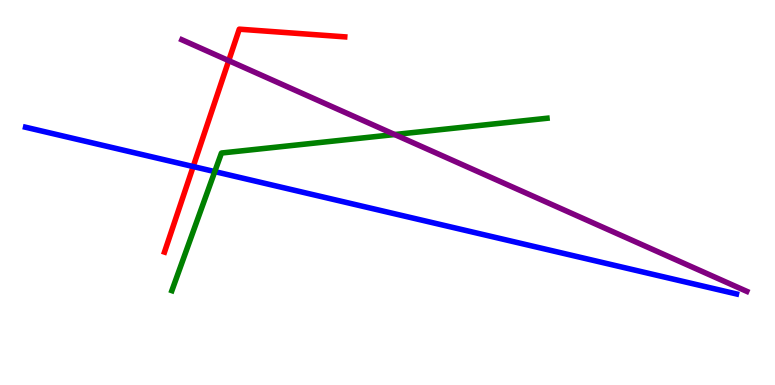[{'lines': ['blue', 'red'], 'intersections': [{'x': 2.49, 'y': 5.67}]}, {'lines': ['green', 'red'], 'intersections': []}, {'lines': ['purple', 'red'], 'intersections': [{'x': 2.95, 'y': 8.42}]}, {'lines': ['blue', 'green'], 'intersections': [{'x': 2.77, 'y': 5.54}]}, {'lines': ['blue', 'purple'], 'intersections': []}, {'lines': ['green', 'purple'], 'intersections': [{'x': 5.09, 'y': 6.51}]}]